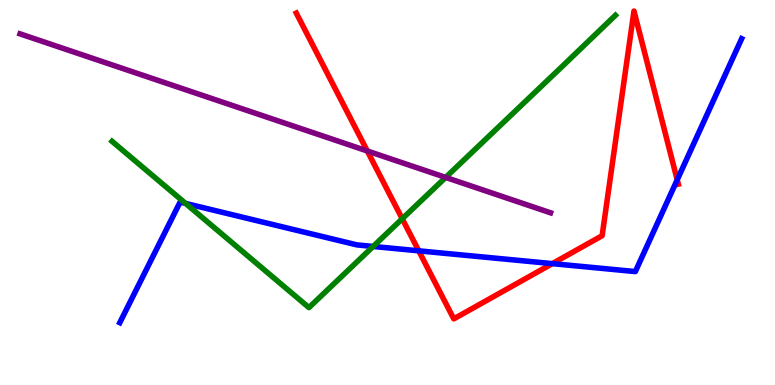[{'lines': ['blue', 'red'], 'intersections': [{'x': 5.4, 'y': 3.49}, {'x': 7.13, 'y': 3.15}, {'x': 8.74, 'y': 5.33}]}, {'lines': ['green', 'red'], 'intersections': [{'x': 5.19, 'y': 4.32}]}, {'lines': ['purple', 'red'], 'intersections': [{'x': 4.74, 'y': 6.08}]}, {'lines': ['blue', 'green'], 'intersections': [{'x': 2.39, 'y': 4.72}, {'x': 4.81, 'y': 3.6}]}, {'lines': ['blue', 'purple'], 'intersections': []}, {'lines': ['green', 'purple'], 'intersections': [{'x': 5.75, 'y': 5.39}]}]